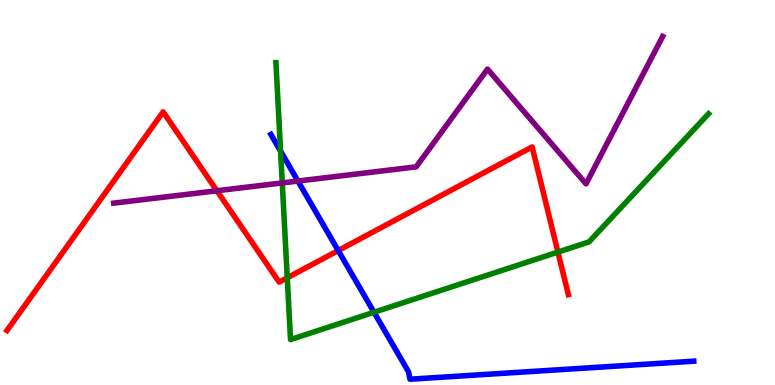[{'lines': ['blue', 'red'], 'intersections': [{'x': 4.36, 'y': 3.49}]}, {'lines': ['green', 'red'], 'intersections': [{'x': 3.71, 'y': 2.78}, {'x': 7.2, 'y': 3.45}]}, {'lines': ['purple', 'red'], 'intersections': [{'x': 2.8, 'y': 5.05}]}, {'lines': ['blue', 'green'], 'intersections': [{'x': 3.62, 'y': 6.07}, {'x': 4.83, 'y': 1.89}]}, {'lines': ['blue', 'purple'], 'intersections': [{'x': 3.84, 'y': 5.3}]}, {'lines': ['green', 'purple'], 'intersections': [{'x': 3.64, 'y': 5.25}]}]